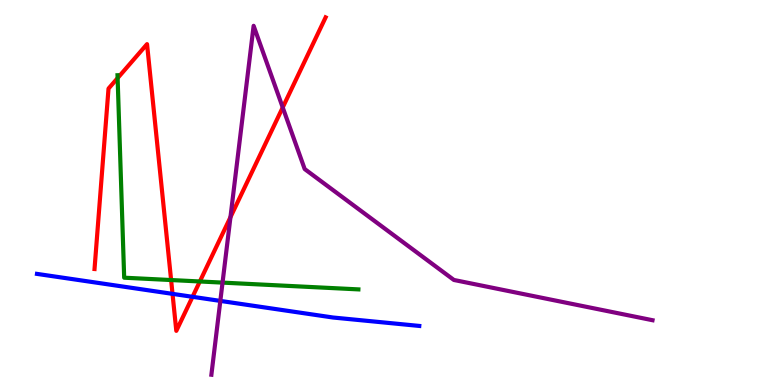[{'lines': ['blue', 'red'], 'intersections': [{'x': 2.23, 'y': 2.37}, {'x': 2.48, 'y': 2.29}]}, {'lines': ['green', 'red'], 'intersections': [{'x': 1.52, 'y': 7.97}, {'x': 2.21, 'y': 2.73}, {'x': 2.58, 'y': 2.69}]}, {'lines': ['purple', 'red'], 'intersections': [{'x': 2.97, 'y': 4.36}, {'x': 3.65, 'y': 7.21}]}, {'lines': ['blue', 'green'], 'intersections': []}, {'lines': ['blue', 'purple'], 'intersections': [{'x': 2.84, 'y': 2.18}]}, {'lines': ['green', 'purple'], 'intersections': [{'x': 2.87, 'y': 2.66}]}]